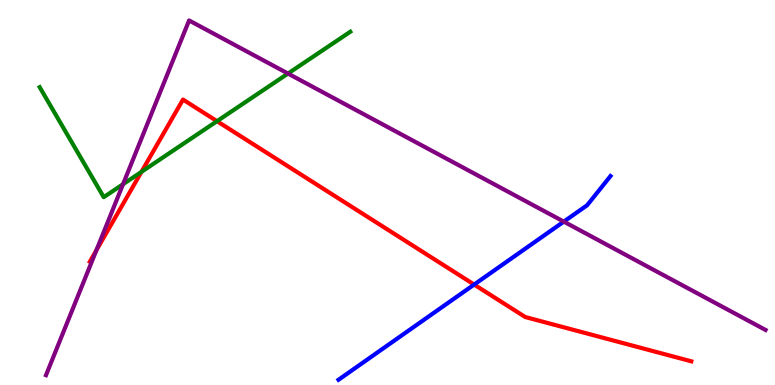[{'lines': ['blue', 'red'], 'intersections': [{'x': 6.12, 'y': 2.61}]}, {'lines': ['green', 'red'], 'intersections': [{'x': 1.83, 'y': 5.54}, {'x': 2.8, 'y': 6.85}]}, {'lines': ['purple', 'red'], 'intersections': [{'x': 1.24, 'y': 3.5}]}, {'lines': ['blue', 'green'], 'intersections': []}, {'lines': ['blue', 'purple'], 'intersections': [{'x': 7.27, 'y': 4.24}]}, {'lines': ['green', 'purple'], 'intersections': [{'x': 1.59, 'y': 5.21}, {'x': 3.72, 'y': 8.09}]}]